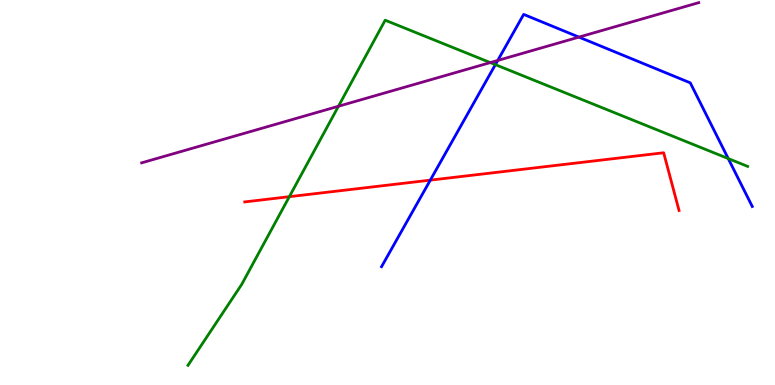[{'lines': ['blue', 'red'], 'intersections': [{'x': 5.55, 'y': 5.32}]}, {'lines': ['green', 'red'], 'intersections': [{'x': 3.73, 'y': 4.89}]}, {'lines': ['purple', 'red'], 'intersections': []}, {'lines': ['blue', 'green'], 'intersections': [{'x': 6.39, 'y': 8.32}, {'x': 9.4, 'y': 5.88}]}, {'lines': ['blue', 'purple'], 'intersections': [{'x': 6.42, 'y': 8.43}, {'x': 7.47, 'y': 9.04}]}, {'lines': ['green', 'purple'], 'intersections': [{'x': 4.37, 'y': 7.24}, {'x': 6.33, 'y': 8.37}]}]